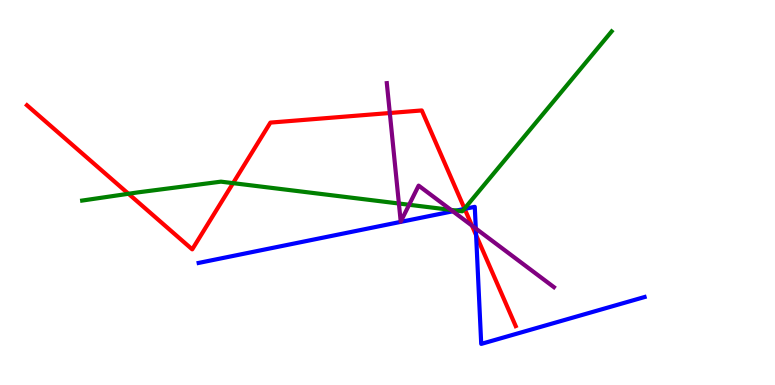[{'lines': ['blue', 'red'], 'intersections': [{'x': 6.0, 'y': 4.57}, {'x': 6.14, 'y': 3.89}]}, {'lines': ['green', 'red'], 'intersections': [{'x': 1.66, 'y': 4.97}, {'x': 3.01, 'y': 5.24}, {'x': 5.99, 'y': 4.58}]}, {'lines': ['purple', 'red'], 'intersections': [{'x': 5.03, 'y': 7.06}, {'x': 6.09, 'y': 4.14}]}, {'lines': ['blue', 'green'], 'intersections': [{'x': 5.89, 'y': 4.53}, {'x': 5.99, 'y': 4.57}]}, {'lines': ['blue', 'purple'], 'intersections': [{'x': 5.84, 'y': 4.51}, {'x': 6.14, 'y': 4.06}]}, {'lines': ['green', 'purple'], 'intersections': [{'x': 5.15, 'y': 4.71}, {'x': 5.28, 'y': 4.68}, {'x': 5.82, 'y': 4.55}]}]